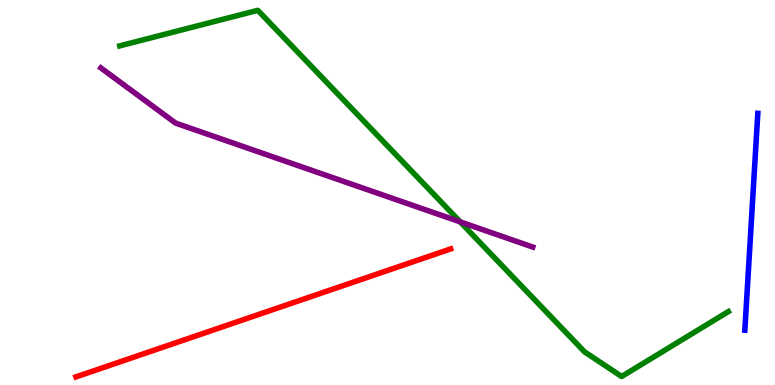[{'lines': ['blue', 'red'], 'intersections': []}, {'lines': ['green', 'red'], 'intersections': []}, {'lines': ['purple', 'red'], 'intersections': []}, {'lines': ['blue', 'green'], 'intersections': []}, {'lines': ['blue', 'purple'], 'intersections': []}, {'lines': ['green', 'purple'], 'intersections': [{'x': 5.94, 'y': 4.24}]}]